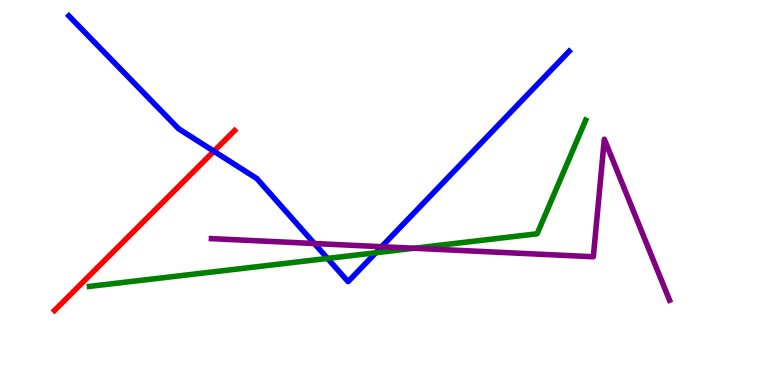[{'lines': ['blue', 'red'], 'intersections': [{'x': 2.76, 'y': 6.07}]}, {'lines': ['green', 'red'], 'intersections': []}, {'lines': ['purple', 'red'], 'intersections': []}, {'lines': ['blue', 'green'], 'intersections': [{'x': 4.23, 'y': 3.29}, {'x': 4.85, 'y': 3.44}]}, {'lines': ['blue', 'purple'], 'intersections': [{'x': 4.06, 'y': 3.67}, {'x': 4.92, 'y': 3.59}]}, {'lines': ['green', 'purple'], 'intersections': [{'x': 5.34, 'y': 3.55}]}]